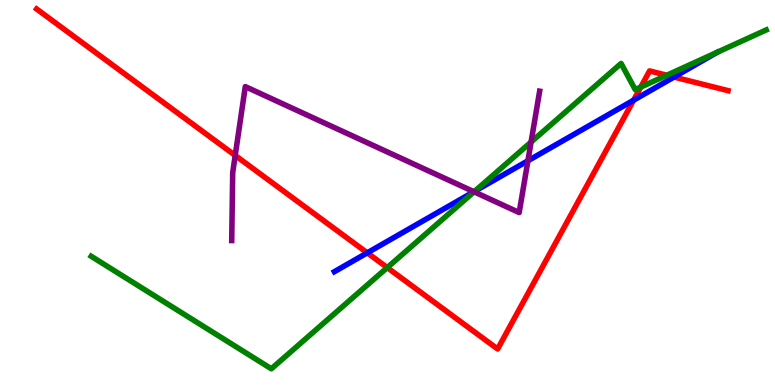[{'lines': ['blue', 'red'], 'intersections': [{'x': 4.74, 'y': 3.43}, {'x': 8.18, 'y': 7.4}, {'x': 8.7, 'y': 8.0}]}, {'lines': ['green', 'red'], 'intersections': [{'x': 5.0, 'y': 3.05}, {'x': 8.27, 'y': 7.74}, {'x': 8.6, 'y': 8.05}]}, {'lines': ['purple', 'red'], 'intersections': [{'x': 3.04, 'y': 5.96}]}, {'lines': ['blue', 'green'], 'intersections': [{'x': 6.12, 'y': 5.03}]}, {'lines': ['blue', 'purple'], 'intersections': [{'x': 6.11, 'y': 5.02}, {'x': 6.81, 'y': 5.82}]}, {'lines': ['green', 'purple'], 'intersections': [{'x': 6.12, 'y': 5.02}, {'x': 6.85, 'y': 6.31}]}]